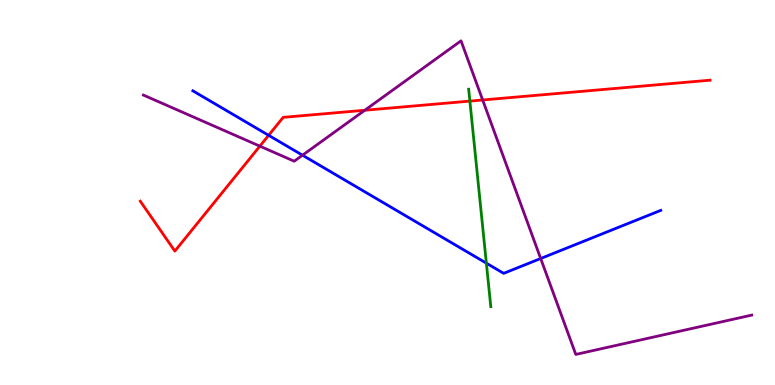[{'lines': ['blue', 'red'], 'intersections': [{'x': 3.47, 'y': 6.49}]}, {'lines': ['green', 'red'], 'intersections': [{'x': 6.06, 'y': 7.37}]}, {'lines': ['purple', 'red'], 'intersections': [{'x': 3.35, 'y': 6.2}, {'x': 4.71, 'y': 7.14}, {'x': 6.23, 'y': 7.4}]}, {'lines': ['blue', 'green'], 'intersections': [{'x': 6.28, 'y': 3.16}]}, {'lines': ['blue', 'purple'], 'intersections': [{'x': 3.9, 'y': 5.97}, {'x': 6.98, 'y': 3.29}]}, {'lines': ['green', 'purple'], 'intersections': []}]